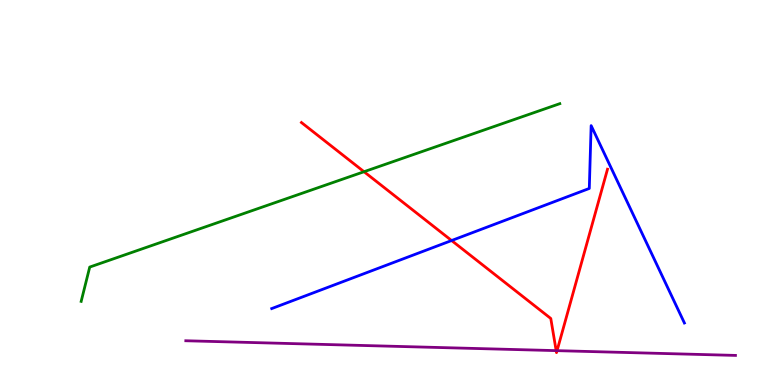[{'lines': ['blue', 'red'], 'intersections': [{'x': 5.83, 'y': 3.75}]}, {'lines': ['green', 'red'], 'intersections': [{'x': 4.7, 'y': 5.54}]}, {'lines': ['purple', 'red'], 'intersections': [{'x': 7.18, 'y': 0.893}, {'x': 7.19, 'y': 0.892}]}, {'lines': ['blue', 'green'], 'intersections': []}, {'lines': ['blue', 'purple'], 'intersections': []}, {'lines': ['green', 'purple'], 'intersections': []}]